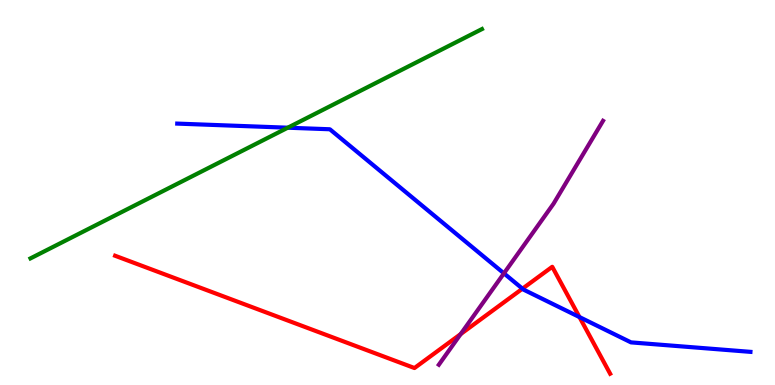[{'lines': ['blue', 'red'], 'intersections': [{'x': 6.74, 'y': 2.5}, {'x': 7.48, 'y': 1.76}]}, {'lines': ['green', 'red'], 'intersections': []}, {'lines': ['purple', 'red'], 'intersections': [{'x': 5.94, 'y': 1.32}]}, {'lines': ['blue', 'green'], 'intersections': [{'x': 3.71, 'y': 6.68}]}, {'lines': ['blue', 'purple'], 'intersections': [{'x': 6.5, 'y': 2.9}]}, {'lines': ['green', 'purple'], 'intersections': []}]